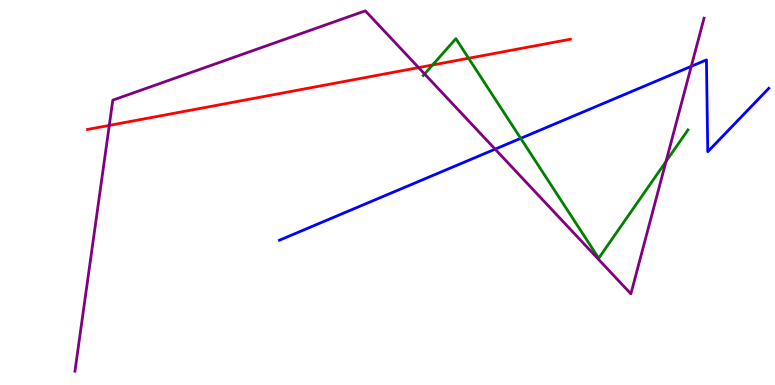[{'lines': ['blue', 'red'], 'intersections': []}, {'lines': ['green', 'red'], 'intersections': [{'x': 5.58, 'y': 8.31}, {'x': 6.05, 'y': 8.49}]}, {'lines': ['purple', 'red'], 'intersections': [{'x': 1.41, 'y': 6.74}, {'x': 5.4, 'y': 8.24}]}, {'lines': ['blue', 'green'], 'intersections': [{'x': 6.72, 'y': 6.41}]}, {'lines': ['blue', 'purple'], 'intersections': [{'x': 6.39, 'y': 6.13}, {'x': 8.92, 'y': 8.28}]}, {'lines': ['green', 'purple'], 'intersections': [{'x': 5.48, 'y': 8.08}, {'x': 8.59, 'y': 5.81}]}]